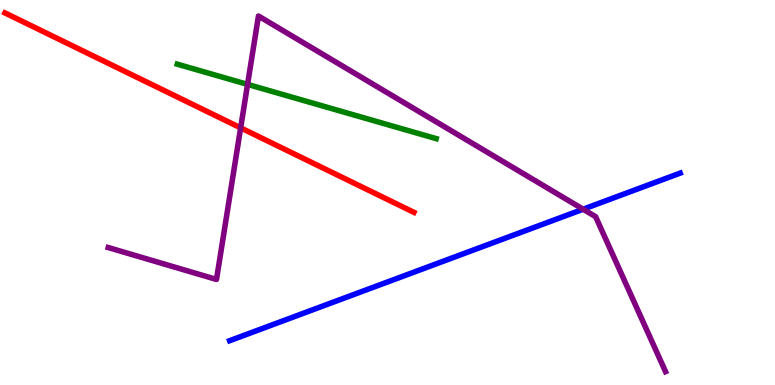[{'lines': ['blue', 'red'], 'intersections': []}, {'lines': ['green', 'red'], 'intersections': []}, {'lines': ['purple', 'red'], 'intersections': [{'x': 3.11, 'y': 6.68}]}, {'lines': ['blue', 'green'], 'intersections': []}, {'lines': ['blue', 'purple'], 'intersections': [{'x': 7.52, 'y': 4.57}]}, {'lines': ['green', 'purple'], 'intersections': [{'x': 3.19, 'y': 7.81}]}]